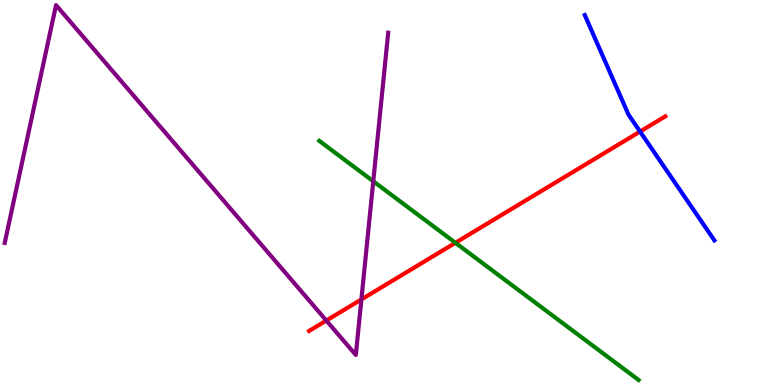[{'lines': ['blue', 'red'], 'intersections': [{'x': 8.26, 'y': 6.58}]}, {'lines': ['green', 'red'], 'intersections': [{'x': 5.88, 'y': 3.69}]}, {'lines': ['purple', 'red'], 'intersections': [{'x': 4.21, 'y': 1.67}, {'x': 4.66, 'y': 2.22}]}, {'lines': ['blue', 'green'], 'intersections': []}, {'lines': ['blue', 'purple'], 'intersections': []}, {'lines': ['green', 'purple'], 'intersections': [{'x': 4.82, 'y': 5.29}]}]